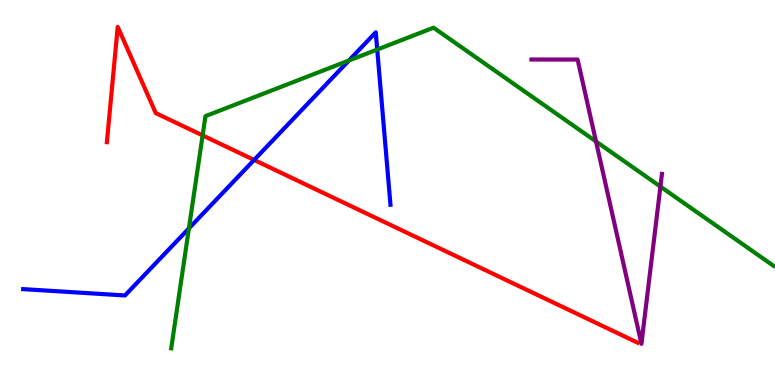[{'lines': ['blue', 'red'], 'intersections': [{'x': 3.28, 'y': 5.85}]}, {'lines': ['green', 'red'], 'intersections': [{'x': 2.61, 'y': 6.48}]}, {'lines': ['purple', 'red'], 'intersections': []}, {'lines': ['blue', 'green'], 'intersections': [{'x': 2.44, 'y': 4.07}, {'x': 4.5, 'y': 8.43}, {'x': 4.87, 'y': 8.71}]}, {'lines': ['blue', 'purple'], 'intersections': []}, {'lines': ['green', 'purple'], 'intersections': [{'x': 7.69, 'y': 6.33}, {'x': 8.52, 'y': 5.15}]}]